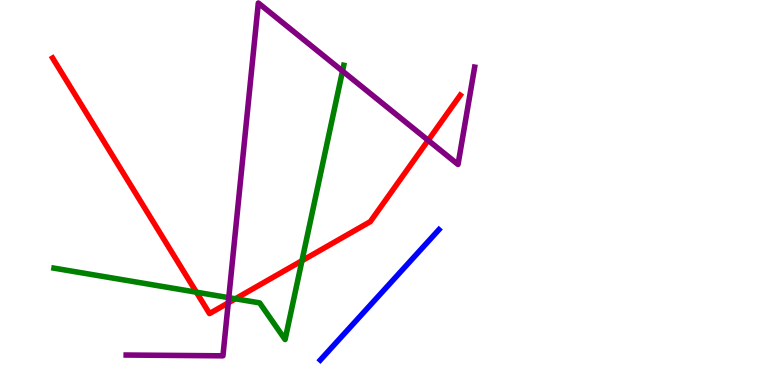[{'lines': ['blue', 'red'], 'intersections': []}, {'lines': ['green', 'red'], 'intersections': [{'x': 2.53, 'y': 2.41}, {'x': 3.04, 'y': 2.24}, {'x': 3.9, 'y': 3.23}]}, {'lines': ['purple', 'red'], 'intersections': [{'x': 2.95, 'y': 2.13}, {'x': 5.52, 'y': 6.36}]}, {'lines': ['blue', 'green'], 'intersections': []}, {'lines': ['blue', 'purple'], 'intersections': []}, {'lines': ['green', 'purple'], 'intersections': [{'x': 2.95, 'y': 2.27}, {'x': 4.42, 'y': 8.15}]}]